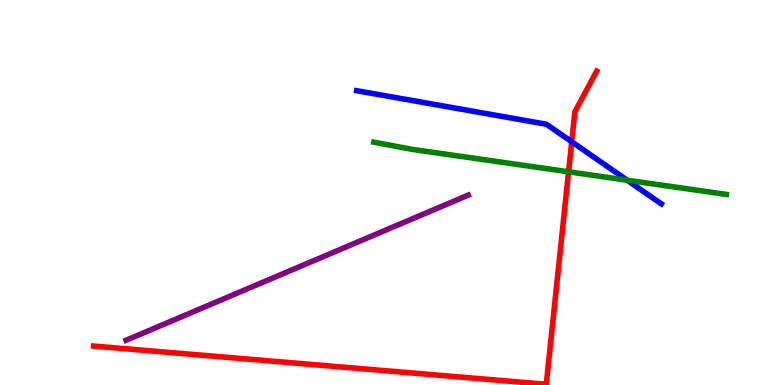[{'lines': ['blue', 'red'], 'intersections': [{'x': 7.38, 'y': 6.32}]}, {'lines': ['green', 'red'], 'intersections': [{'x': 7.34, 'y': 5.54}]}, {'lines': ['purple', 'red'], 'intersections': []}, {'lines': ['blue', 'green'], 'intersections': [{'x': 8.09, 'y': 5.32}]}, {'lines': ['blue', 'purple'], 'intersections': []}, {'lines': ['green', 'purple'], 'intersections': []}]